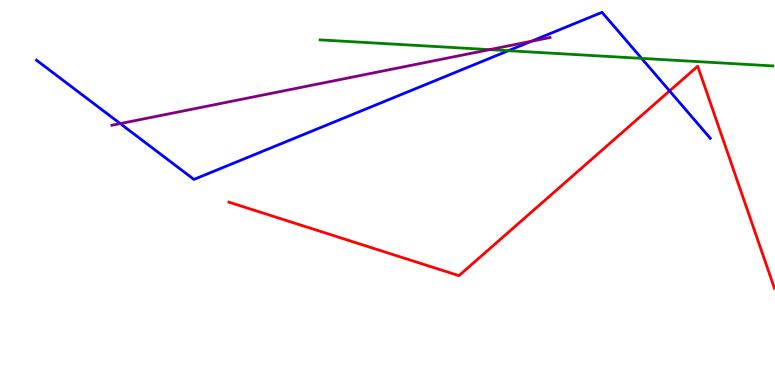[{'lines': ['blue', 'red'], 'intersections': [{'x': 8.64, 'y': 7.64}]}, {'lines': ['green', 'red'], 'intersections': []}, {'lines': ['purple', 'red'], 'intersections': []}, {'lines': ['blue', 'green'], 'intersections': [{'x': 6.56, 'y': 8.68}, {'x': 8.28, 'y': 8.48}]}, {'lines': ['blue', 'purple'], 'intersections': [{'x': 1.55, 'y': 6.79}, {'x': 6.86, 'y': 8.93}]}, {'lines': ['green', 'purple'], 'intersections': [{'x': 6.32, 'y': 8.71}]}]